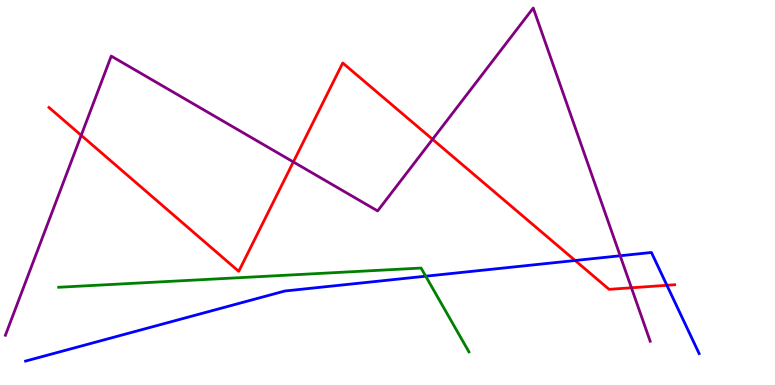[{'lines': ['blue', 'red'], 'intersections': [{'x': 7.42, 'y': 3.23}, {'x': 8.61, 'y': 2.59}]}, {'lines': ['green', 'red'], 'intersections': []}, {'lines': ['purple', 'red'], 'intersections': [{'x': 1.05, 'y': 6.49}, {'x': 3.79, 'y': 5.79}, {'x': 5.58, 'y': 6.38}, {'x': 8.15, 'y': 2.53}]}, {'lines': ['blue', 'green'], 'intersections': [{'x': 5.49, 'y': 2.83}]}, {'lines': ['blue', 'purple'], 'intersections': [{'x': 8.0, 'y': 3.36}]}, {'lines': ['green', 'purple'], 'intersections': []}]